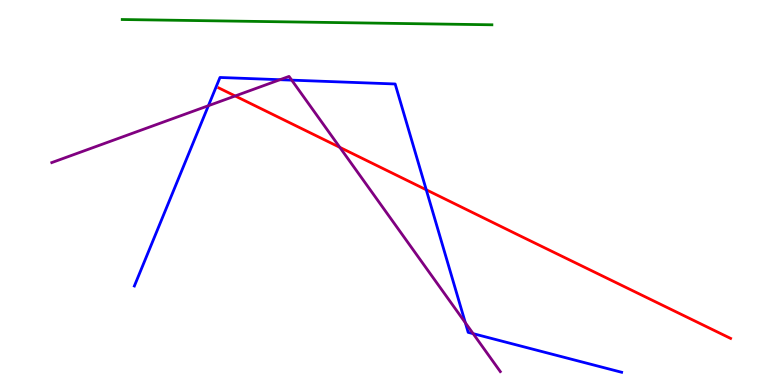[{'lines': ['blue', 'red'], 'intersections': [{'x': 5.5, 'y': 5.07}]}, {'lines': ['green', 'red'], 'intersections': []}, {'lines': ['purple', 'red'], 'intersections': [{'x': 3.03, 'y': 7.51}, {'x': 4.38, 'y': 6.17}]}, {'lines': ['blue', 'green'], 'intersections': []}, {'lines': ['blue', 'purple'], 'intersections': [{'x': 2.69, 'y': 7.25}, {'x': 3.61, 'y': 7.93}, {'x': 3.76, 'y': 7.92}, {'x': 6.0, 'y': 1.62}, {'x': 6.11, 'y': 1.33}]}, {'lines': ['green', 'purple'], 'intersections': []}]